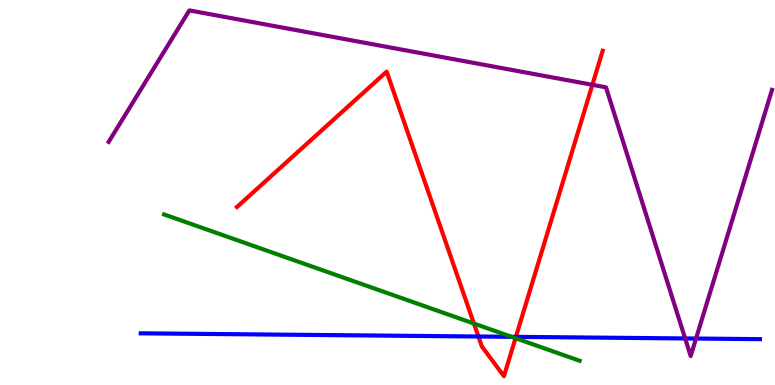[{'lines': ['blue', 'red'], 'intersections': [{'x': 6.17, 'y': 1.26}, {'x': 6.66, 'y': 1.25}]}, {'lines': ['green', 'red'], 'intersections': [{'x': 6.12, 'y': 1.6}, {'x': 6.65, 'y': 1.22}]}, {'lines': ['purple', 'red'], 'intersections': [{'x': 7.64, 'y': 7.8}]}, {'lines': ['blue', 'green'], 'intersections': [{'x': 6.6, 'y': 1.25}]}, {'lines': ['blue', 'purple'], 'intersections': [{'x': 8.84, 'y': 1.21}, {'x': 8.98, 'y': 1.21}]}, {'lines': ['green', 'purple'], 'intersections': []}]